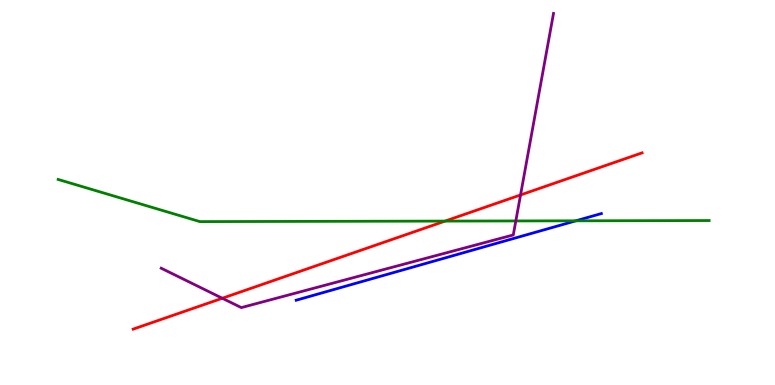[{'lines': ['blue', 'red'], 'intersections': []}, {'lines': ['green', 'red'], 'intersections': [{'x': 5.74, 'y': 4.26}]}, {'lines': ['purple', 'red'], 'intersections': [{'x': 2.87, 'y': 2.25}, {'x': 6.72, 'y': 4.94}]}, {'lines': ['blue', 'green'], 'intersections': [{'x': 7.43, 'y': 4.26}]}, {'lines': ['blue', 'purple'], 'intersections': []}, {'lines': ['green', 'purple'], 'intersections': [{'x': 6.66, 'y': 4.26}]}]